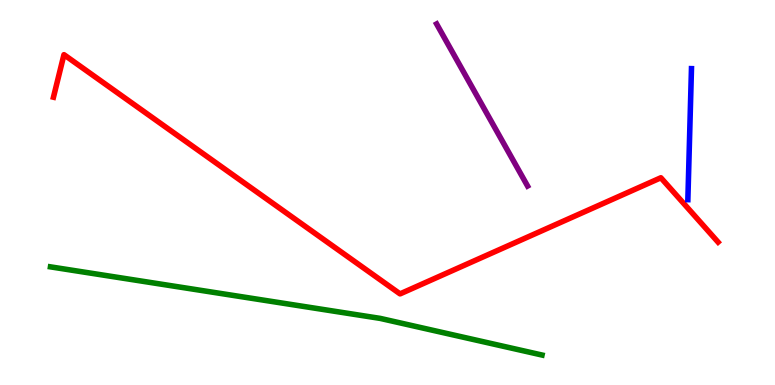[{'lines': ['blue', 'red'], 'intersections': []}, {'lines': ['green', 'red'], 'intersections': []}, {'lines': ['purple', 'red'], 'intersections': []}, {'lines': ['blue', 'green'], 'intersections': []}, {'lines': ['blue', 'purple'], 'intersections': []}, {'lines': ['green', 'purple'], 'intersections': []}]